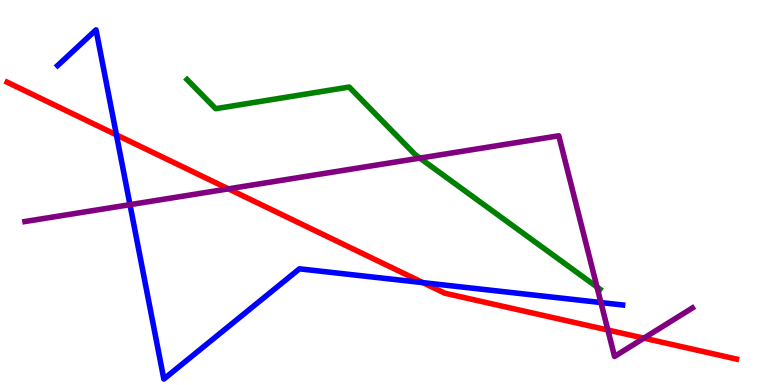[{'lines': ['blue', 'red'], 'intersections': [{'x': 1.5, 'y': 6.5}, {'x': 5.46, 'y': 2.66}]}, {'lines': ['green', 'red'], 'intersections': []}, {'lines': ['purple', 'red'], 'intersections': [{'x': 2.95, 'y': 5.09}, {'x': 7.84, 'y': 1.43}, {'x': 8.31, 'y': 1.22}]}, {'lines': ['blue', 'green'], 'intersections': []}, {'lines': ['blue', 'purple'], 'intersections': [{'x': 1.68, 'y': 4.68}, {'x': 7.75, 'y': 2.14}]}, {'lines': ['green', 'purple'], 'intersections': [{'x': 5.42, 'y': 5.89}, {'x': 7.7, 'y': 2.55}]}]